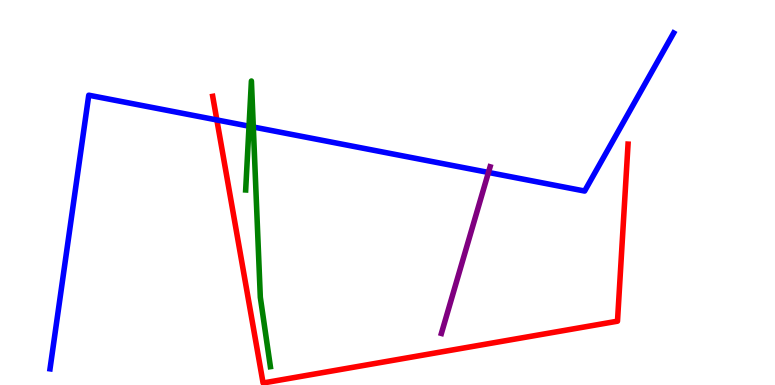[{'lines': ['blue', 'red'], 'intersections': [{'x': 2.8, 'y': 6.88}]}, {'lines': ['green', 'red'], 'intersections': []}, {'lines': ['purple', 'red'], 'intersections': []}, {'lines': ['blue', 'green'], 'intersections': [{'x': 3.21, 'y': 6.72}, {'x': 3.27, 'y': 6.7}]}, {'lines': ['blue', 'purple'], 'intersections': [{'x': 6.3, 'y': 5.52}]}, {'lines': ['green', 'purple'], 'intersections': []}]